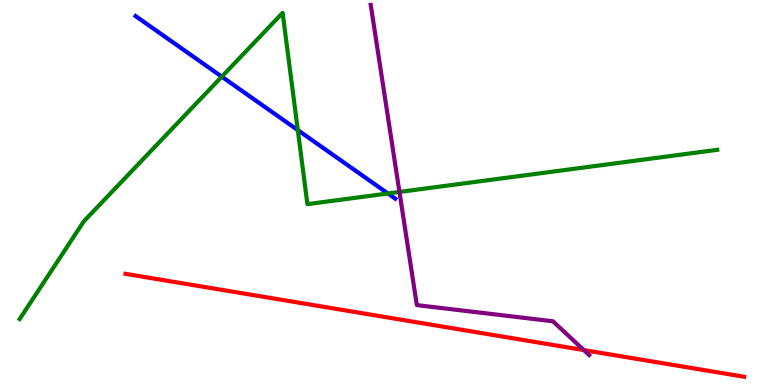[{'lines': ['blue', 'red'], 'intersections': []}, {'lines': ['green', 'red'], 'intersections': []}, {'lines': ['purple', 'red'], 'intersections': [{'x': 7.53, 'y': 0.907}]}, {'lines': ['blue', 'green'], 'intersections': [{'x': 2.86, 'y': 8.01}, {'x': 3.84, 'y': 6.62}, {'x': 5.01, 'y': 4.97}]}, {'lines': ['blue', 'purple'], 'intersections': []}, {'lines': ['green', 'purple'], 'intersections': [{'x': 5.15, 'y': 5.01}]}]